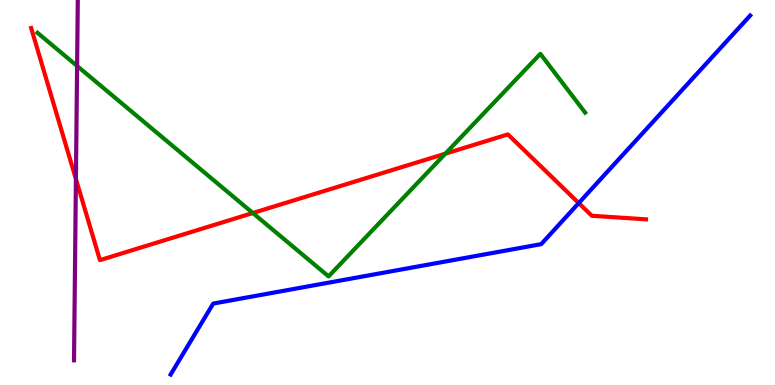[{'lines': ['blue', 'red'], 'intersections': [{'x': 7.47, 'y': 4.73}]}, {'lines': ['green', 'red'], 'intersections': [{'x': 3.26, 'y': 4.47}, {'x': 5.75, 'y': 6.01}]}, {'lines': ['purple', 'red'], 'intersections': [{'x': 0.98, 'y': 5.35}]}, {'lines': ['blue', 'green'], 'intersections': []}, {'lines': ['blue', 'purple'], 'intersections': []}, {'lines': ['green', 'purple'], 'intersections': [{'x': 0.995, 'y': 8.29}]}]